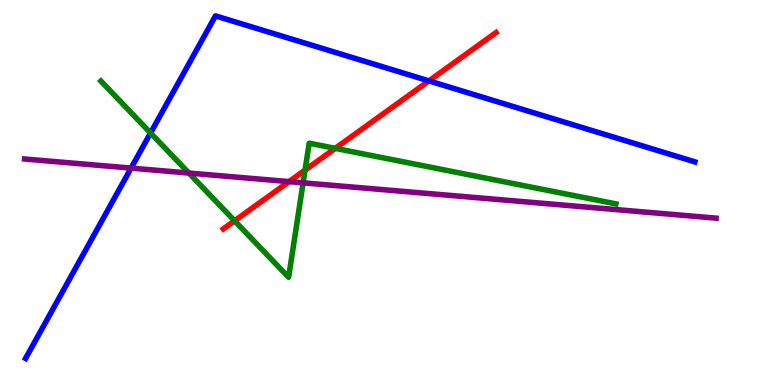[{'lines': ['blue', 'red'], 'intersections': [{'x': 5.53, 'y': 7.9}]}, {'lines': ['green', 'red'], 'intersections': [{'x': 3.03, 'y': 4.26}, {'x': 3.94, 'y': 5.58}, {'x': 4.33, 'y': 6.15}]}, {'lines': ['purple', 'red'], 'intersections': [{'x': 3.73, 'y': 5.28}]}, {'lines': ['blue', 'green'], 'intersections': [{'x': 1.94, 'y': 6.55}]}, {'lines': ['blue', 'purple'], 'intersections': [{'x': 1.69, 'y': 5.63}]}, {'lines': ['green', 'purple'], 'intersections': [{'x': 2.44, 'y': 5.51}, {'x': 3.91, 'y': 5.25}]}]